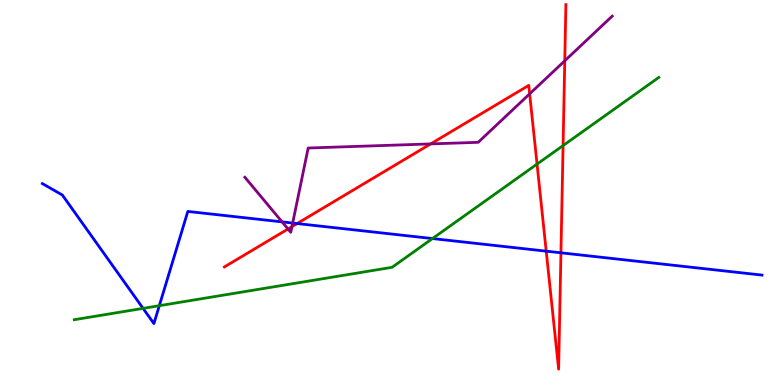[{'lines': ['blue', 'red'], 'intersections': [{'x': 3.83, 'y': 4.19}, {'x': 7.05, 'y': 3.48}, {'x': 7.24, 'y': 3.43}]}, {'lines': ['green', 'red'], 'intersections': [{'x': 6.93, 'y': 5.74}, {'x': 7.27, 'y': 6.22}]}, {'lines': ['purple', 'red'], 'intersections': [{'x': 3.72, 'y': 4.05}, {'x': 3.77, 'y': 4.11}, {'x': 5.56, 'y': 6.26}, {'x': 6.83, 'y': 7.56}, {'x': 7.29, 'y': 8.42}]}, {'lines': ['blue', 'green'], 'intersections': [{'x': 1.85, 'y': 1.99}, {'x': 2.06, 'y': 2.06}, {'x': 5.58, 'y': 3.8}]}, {'lines': ['blue', 'purple'], 'intersections': [{'x': 3.64, 'y': 4.24}, {'x': 3.78, 'y': 4.21}]}, {'lines': ['green', 'purple'], 'intersections': []}]